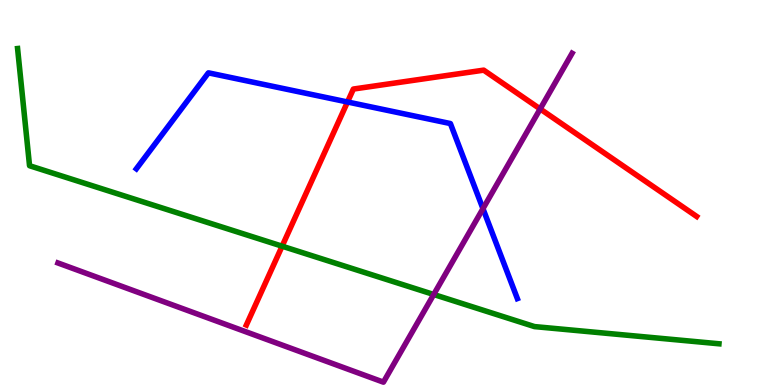[{'lines': ['blue', 'red'], 'intersections': [{'x': 4.48, 'y': 7.35}]}, {'lines': ['green', 'red'], 'intersections': [{'x': 3.64, 'y': 3.61}]}, {'lines': ['purple', 'red'], 'intersections': [{'x': 6.97, 'y': 7.17}]}, {'lines': ['blue', 'green'], 'intersections': []}, {'lines': ['blue', 'purple'], 'intersections': [{'x': 6.23, 'y': 4.58}]}, {'lines': ['green', 'purple'], 'intersections': [{'x': 5.6, 'y': 2.35}]}]